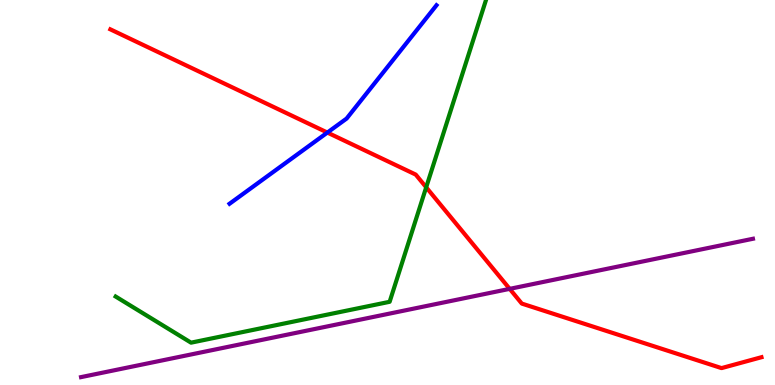[{'lines': ['blue', 'red'], 'intersections': [{'x': 4.22, 'y': 6.56}]}, {'lines': ['green', 'red'], 'intersections': [{'x': 5.5, 'y': 5.13}]}, {'lines': ['purple', 'red'], 'intersections': [{'x': 6.58, 'y': 2.5}]}, {'lines': ['blue', 'green'], 'intersections': []}, {'lines': ['blue', 'purple'], 'intersections': []}, {'lines': ['green', 'purple'], 'intersections': []}]